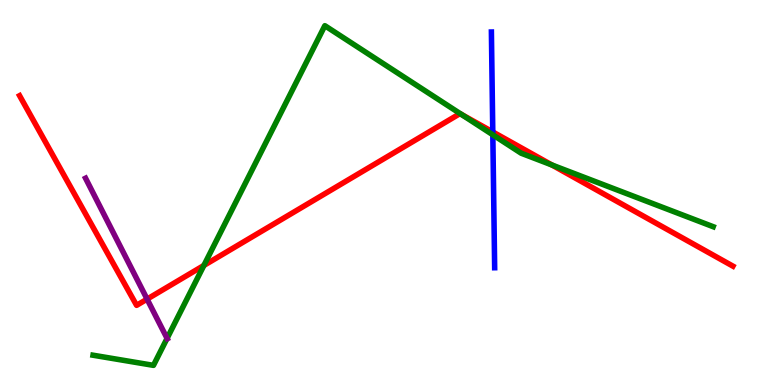[{'lines': ['blue', 'red'], 'intersections': [{'x': 6.36, 'y': 6.57}]}, {'lines': ['green', 'red'], 'intersections': [{'x': 2.63, 'y': 3.1}, {'x': 5.95, 'y': 7.03}, {'x': 7.12, 'y': 5.71}]}, {'lines': ['purple', 'red'], 'intersections': [{'x': 1.9, 'y': 2.23}]}, {'lines': ['blue', 'green'], 'intersections': [{'x': 6.36, 'y': 6.5}]}, {'lines': ['blue', 'purple'], 'intersections': []}, {'lines': ['green', 'purple'], 'intersections': [{'x': 2.16, 'y': 1.21}]}]